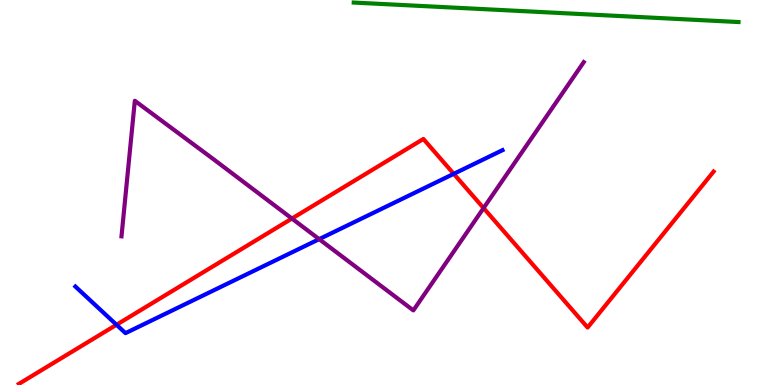[{'lines': ['blue', 'red'], 'intersections': [{'x': 1.5, 'y': 1.56}, {'x': 5.85, 'y': 5.48}]}, {'lines': ['green', 'red'], 'intersections': []}, {'lines': ['purple', 'red'], 'intersections': [{'x': 3.77, 'y': 4.32}, {'x': 6.24, 'y': 4.6}]}, {'lines': ['blue', 'green'], 'intersections': []}, {'lines': ['blue', 'purple'], 'intersections': [{'x': 4.12, 'y': 3.79}]}, {'lines': ['green', 'purple'], 'intersections': []}]